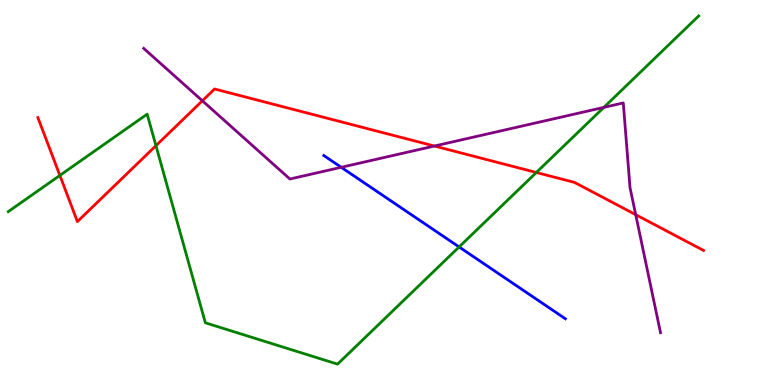[{'lines': ['blue', 'red'], 'intersections': []}, {'lines': ['green', 'red'], 'intersections': [{'x': 0.772, 'y': 5.44}, {'x': 2.01, 'y': 6.22}, {'x': 6.92, 'y': 5.52}]}, {'lines': ['purple', 'red'], 'intersections': [{'x': 2.61, 'y': 7.38}, {'x': 5.61, 'y': 6.21}, {'x': 8.2, 'y': 4.42}]}, {'lines': ['blue', 'green'], 'intersections': [{'x': 5.92, 'y': 3.59}]}, {'lines': ['blue', 'purple'], 'intersections': [{'x': 4.4, 'y': 5.65}]}, {'lines': ['green', 'purple'], 'intersections': [{'x': 7.79, 'y': 7.21}]}]